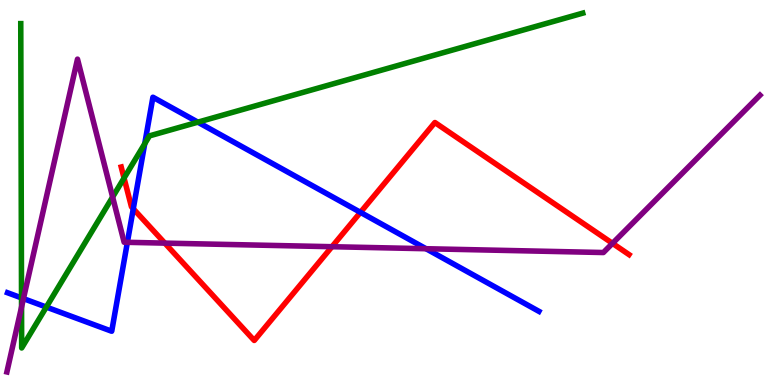[{'lines': ['blue', 'red'], 'intersections': [{'x': 1.72, 'y': 4.58}, {'x': 4.65, 'y': 4.48}]}, {'lines': ['green', 'red'], 'intersections': [{'x': 1.6, 'y': 5.38}]}, {'lines': ['purple', 'red'], 'intersections': [{'x': 2.13, 'y': 3.69}, {'x': 4.28, 'y': 3.59}, {'x': 7.9, 'y': 3.68}]}, {'lines': ['blue', 'green'], 'intersections': [{'x': 0.278, 'y': 2.26}, {'x': 0.598, 'y': 2.02}, {'x': 1.87, 'y': 6.27}, {'x': 2.55, 'y': 6.83}]}, {'lines': ['blue', 'purple'], 'intersections': [{'x': 0.303, 'y': 2.24}, {'x': 1.64, 'y': 3.71}, {'x': 5.5, 'y': 3.54}]}, {'lines': ['green', 'purple'], 'intersections': [{'x': 0.278, 'y': 2.03}, {'x': 1.45, 'y': 4.88}]}]